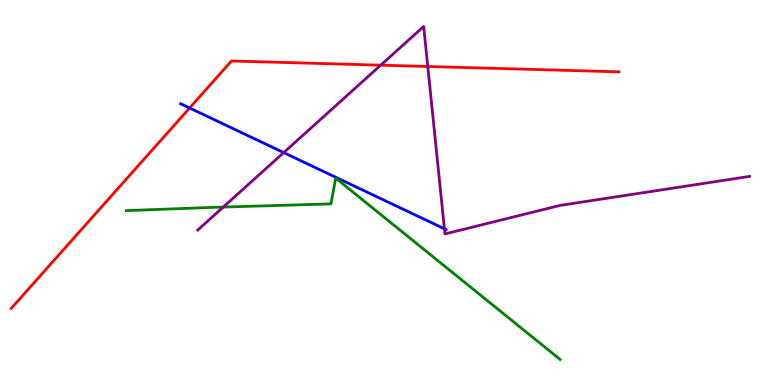[{'lines': ['blue', 'red'], 'intersections': [{'x': 2.45, 'y': 7.2}]}, {'lines': ['green', 'red'], 'intersections': []}, {'lines': ['purple', 'red'], 'intersections': [{'x': 4.91, 'y': 8.31}, {'x': 5.52, 'y': 8.27}]}, {'lines': ['blue', 'green'], 'intersections': []}, {'lines': ['blue', 'purple'], 'intersections': [{'x': 3.66, 'y': 6.04}, {'x': 5.73, 'y': 4.06}]}, {'lines': ['green', 'purple'], 'intersections': [{'x': 2.88, 'y': 4.62}]}]